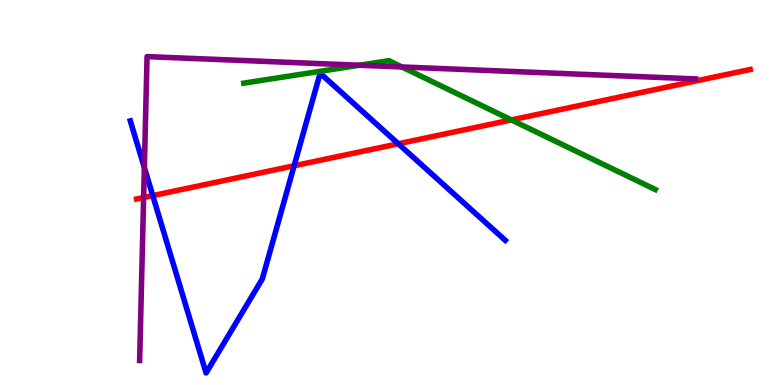[{'lines': ['blue', 'red'], 'intersections': [{'x': 1.97, 'y': 4.92}, {'x': 3.8, 'y': 5.69}, {'x': 5.14, 'y': 6.27}]}, {'lines': ['green', 'red'], 'intersections': [{'x': 6.6, 'y': 6.89}]}, {'lines': ['purple', 'red'], 'intersections': [{'x': 1.85, 'y': 4.87}]}, {'lines': ['blue', 'green'], 'intersections': []}, {'lines': ['blue', 'purple'], 'intersections': [{'x': 1.86, 'y': 5.65}]}, {'lines': ['green', 'purple'], 'intersections': [{'x': 4.64, 'y': 8.31}, {'x': 5.19, 'y': 8.26}]}]